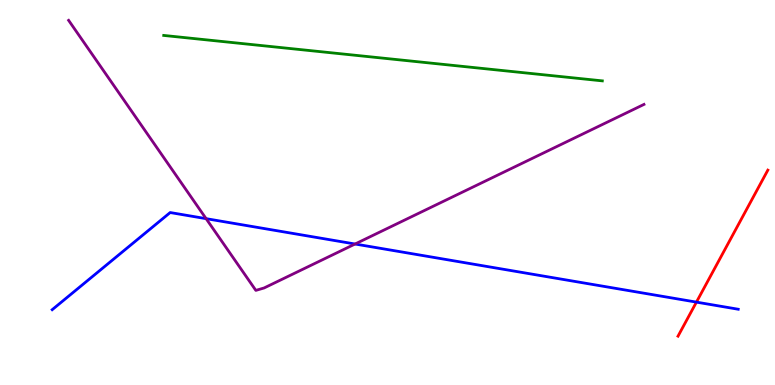[{'lines': ['blue', 'red'], 'intersections': [{'x': 8.99, 'y': 2.15}]}, {'lines': ['green', 'red'], 'intersections': []}, {'lines': ['purple', 'red'], 'intersections': []}, {'lines': ['blue', 'green'], 'intersections': []}, {'lines': ['blue', 'purple'], 'intersections': [{'x': 2.66, 'y': 4.32}, {'x': 4.58, 'y': 3.66}]}, {'lines': ['green', 'purple'], 'intersections': []}]